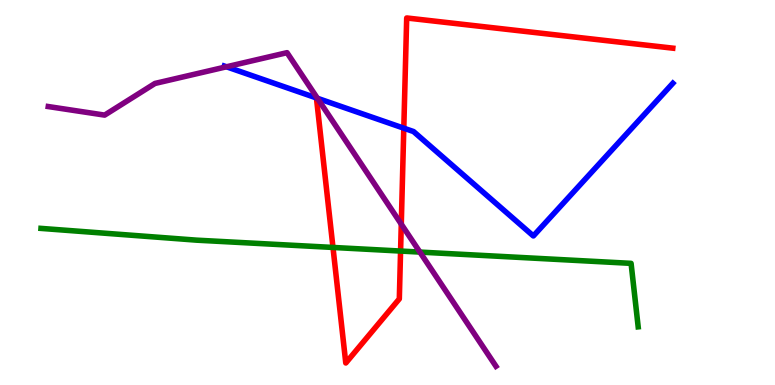[{'lines': ['blue', 'red'], 'intersections': [{'x': 5.21, 'y': 6.67}]}, {'lines': ['green', 'red'], 'intersections': [{'x': 4.3, 'y': 3.57}, {'x': 5.17, 'y': 3.48}]}, {'lines': ['purple', 'red'], 'intersections': [{'x': 5.18, 'y': 4.18}]}, {'lines': ['blue', 'green'], 'intersections': []}, {'lines': ['blue', 'purple'], 'intersections': [{'x': 2.92, 'y': 8.27}, {'x': 4.1, 'y': 7.45}]}, {'lines': ['green', 'purple'], 'intersections': [{'x': 5.42, 'y': 3.45}]}]